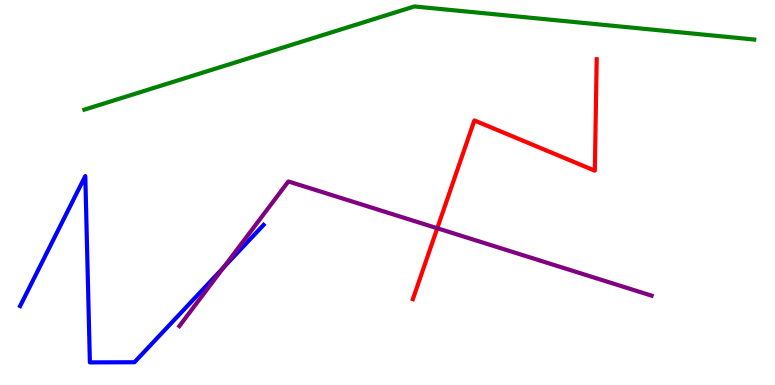[{'lines': ['blue', 'red'], 'intersections': []}, {'lines': ['green', 'red'], 'intersections': []}, {'lines': ['purple', 'red'], 'intersections': [{'x': 5.64, 'y': 4.07}]}, {'lines': ['blue', 'green'], 'intersections': []}, {'lines': ['blue', 'purple'], 'intersections': [{'x': 2.88, 'y': 3.05}]}, {'lines': ['green', 'purple'], 'intersections': []}]